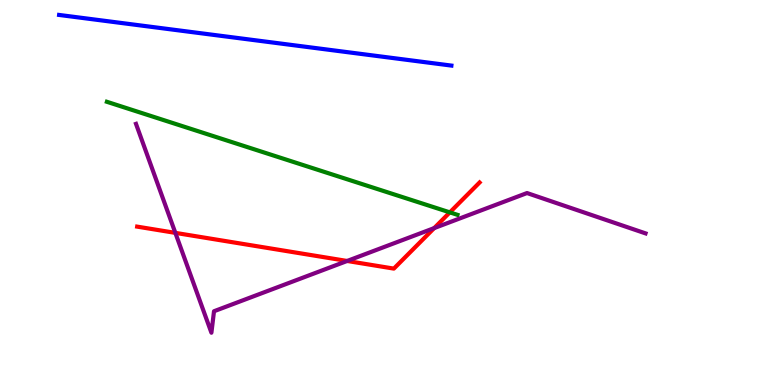[{'lines': ['blue', 'red'], 'intersections': []}, {'lines': ['green', 'red'], 'intersections': [{'x': 5.8, 'y': 4.48}]}, {'lines': ['purple', 'red'], 'intersections': [{'x': 2.26, 'y': 3.95}, {'x': 4.48, 'y': 3.22}, {'x': 5.6, 'y': 4.08}]}, {'lines': ['blue', 'green'], 'intersections': []}, {'lines': ['blue', 'purple'], 'intersections': []}, {'lines': ['green', 'purple'], 'intersections': []}]